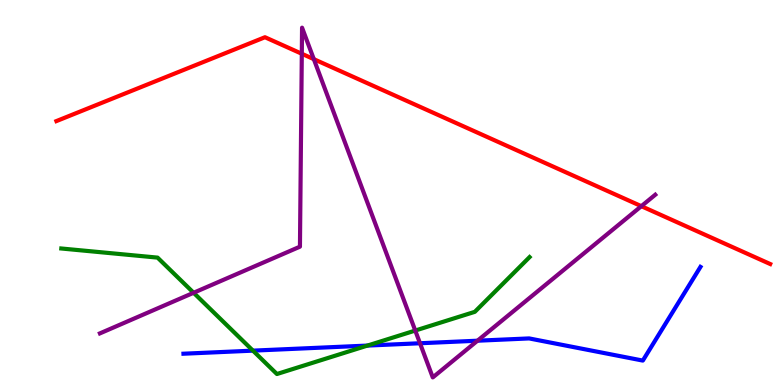[{'lines': ['blue', 'red'], 'intersections': []}, {'lines': ['green', 'red'], 'intersections': []}, {'lines': ['purple', 'red'], 'intersections': [{'x': 3.89, 'y': 8.6}, {'x': 4.05, 'y': 8.46}, {'x': 8.28, 'y': 4.64}]}, {'lines': ['blue', 'green'], 'intersections': [{'x': 3.26, 'y': 0.892}, {'x': 4.74, 'y': 1.02}]}, {'lines': ['blue', 'purple'], 'intersections': [{'x': 5.42, 'y': 1.08}, {'x': 6.16, 'y': 1.15}]}, {'lines': ['green', 'purple'], 'intersections': [{'x': 2.5, 'y': 2.4}, {'x': 5.36, 'y': 1.41}]}]